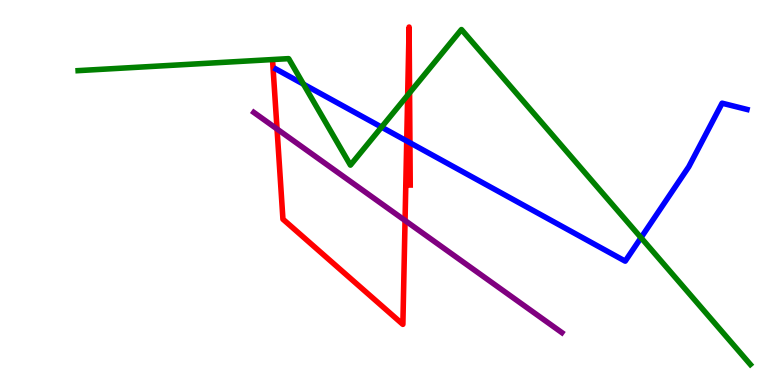[{'lines': ['blue', 'red'], 'intersections': [{'x': 5.25, 'y': 6.34}, {'x': 5.29, 'y': 6.29}]}, {'lines': ['green', 'red'], 'intersections': [{'x': 5.26, 'y': 7.53}, {'x': 5.28, 'y': 7.59}]}, {'lines': ['purple', 'red'], 'intersections': [{'x': 3.57, 'y': 6.65}, {'x': 5.23, 'y': 4.27}]}, {'lines': ['blue', 'green'], 'intersections': [{'x': 3.92, 'y': 7.81}, {'x': 4.92, 'y': 6.7}, {'x': 8.27, 'y': 3.83}]}, {'lines': ['blue', 'purple'], 'intersections': []}, {'lines': ['green', 'purple'], 'intersections': []}]